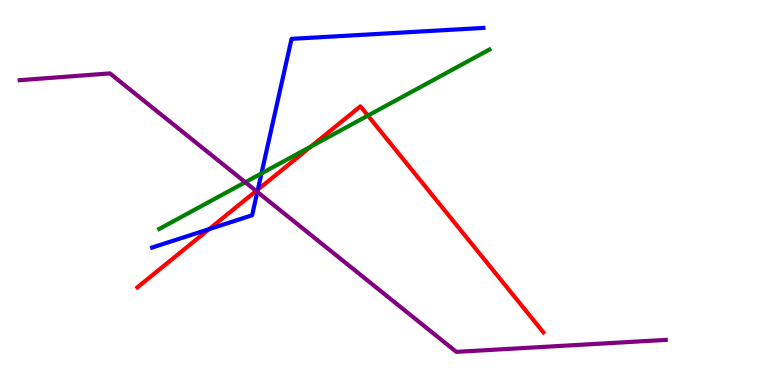[{'lines': ['blue', 'red'], 'intersections': [{'x': 2.7, 'y': 4.05}, {'x': 3.33, 'y': 5.08}]}, {'lines': ['green', 'red'], 'intersections': [{'x': 4.01, 'y': 6.19}, {'x': 4.75, 'y': 7.0}]}, {'lines': ['purple', 'red'], 'intersections': [{'x': 3.31, 'y': 5.04}]}, {'lines': ['blue', 'green'], 'intersections': [{'x': 3.37, 'y': 5.5}]}, {'lines': ['blue', 'purple'], 'intersections': [{'x': 3.32, 'y': 5.02}]}, {'lines': ['green', 'purple'], 'intersections': [{'x': 3.16, 'y': 5.27}]}]